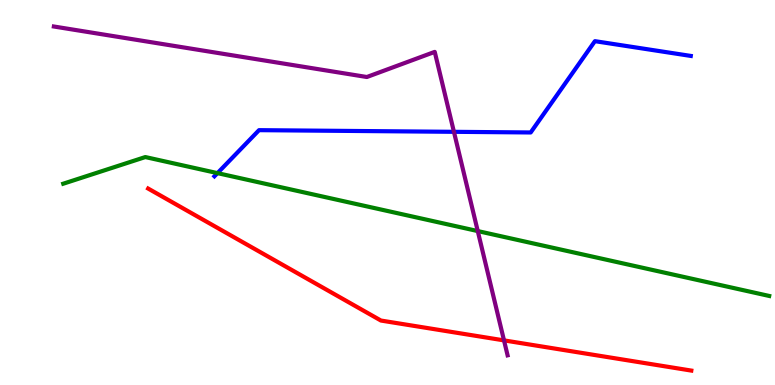[{'lines': ['blue', 'red'], 'intersections': []}, {'lines': ['green', 'red'], 'intersections': []}, {'lines': ['purple', 'red'], 'intersections': [{'x': 6.5, 'y': 1.16}]}, {'lines': ['blue', 'green'], 'intersections': [{'x': 2.81, 'y': 5.5}]}, {'lines': ['blue', 'purple'], 'intersections': [{'x': 5.86, 'y': 6.58}]}, {'lines': ['green', 'purple'], 'intersections': [{'x': 6.16, 'y': 4.0}]}]